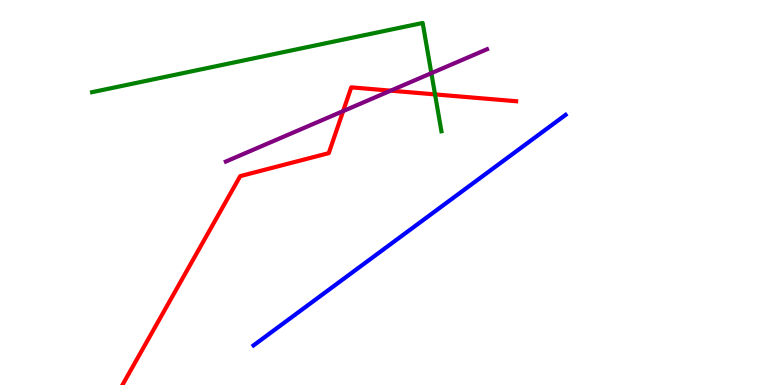[{'lines': ['blue', 'red'], 'intersections': []}, {'lines': ['green', 'red'], 'intersections': [{'x': 5.61, 'y': 7.55}]}, {'lines': ['purple', 'red'], 'intersections': [{'x': 4.43, 'y': 7.11}, {'x': 5.04, 'y': 7.65}]}, {'lines': ['blue', 'green'], 'intersections': []}, {'lines': ['blue', 'purple'], 'intersections': []}, {'lines': ['green', 'purple'], 'intersections': [{'x': 5.57, 'y': 8.1}]}]